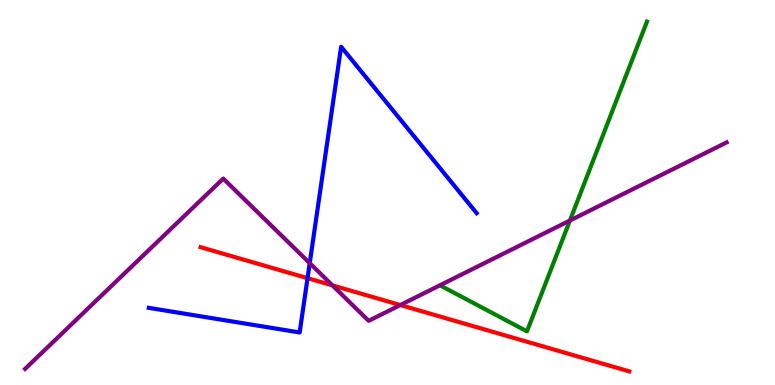[{'lines': ['blue', 'red'], 'intersections': [{'x': 3.97, 'y': 2.77}]}, {'lines': ['green', 'red'], 'intersections': []}, {'lines': ['purple', 'red'], 'intersections': [{'x': 4.29, 'y': 2.59}, {'x': 5.17, 'y': 2.08}]}, {'lines': ['blue', 'green'], 'intersections': []}, {'lines': ['blue', 'purple'], 'intersections': [{'x': 4.0, 'y': 3.16}]}, {'lines': ['green', 'purple'], 'intersections': [{'x': 7.35, 'y': 4.27}]}]